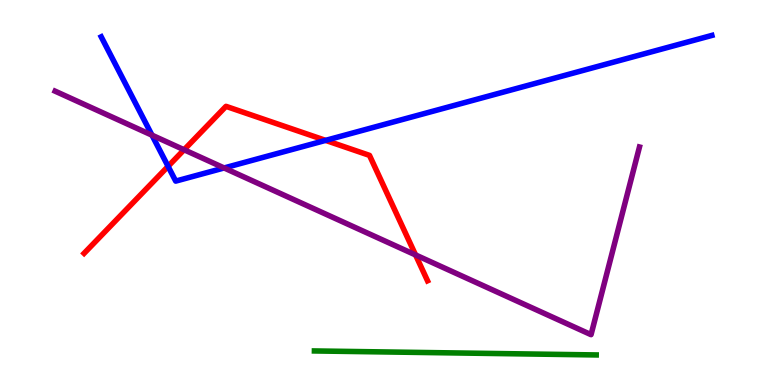[{'lines': ['blue', 'red'], 'intersections': [{'x': 2.17, 'y': 5.68}, {'x': 4.2, 'y': 6.35}]}, {'lines': ['green', 'red'], 'intersections': []}, {'lines': ['purple', 'red'], 'intersections': [{'x': 2.38, 'y': 6.11}, {'x': 5.36, 'y': 3.38}]}, {'lines': ['blue', 'green'], 'intersections': []}, {'lines': ['blue', 'purple'], 'intersections': [{'x': 1.96, 'y': 6.49}, {'x': 2.89, 'y': 5.64}]}, {'lines': ['green', 'purple'], 'intersections': []}]